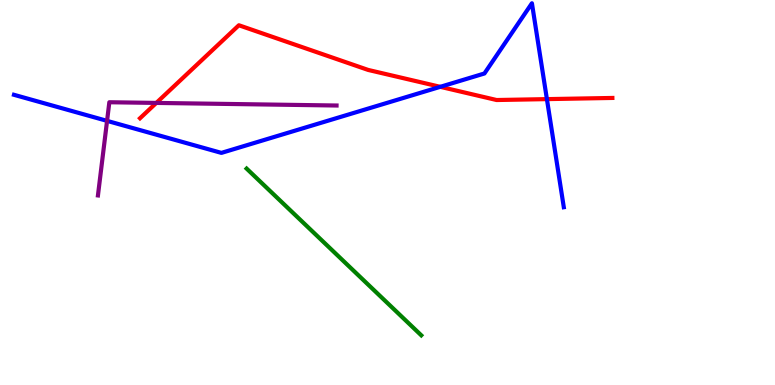[{'lines': ['blue', 'red'], 'intersections': [{'x': 5.68, 'y': 7.74}, {'x': 7.06, 'y': 7.43}]}, {'lines': ['green', 'red'], 'intersections': []}, {'lines': ['purple', 'red'], 'intersections': [{'x': 2.02, 'y': 7.33}]}, {'lines': ['blue', 'green'], 'intersections': []}, {'lines': ['blue', 'purple'], 'intersections': [{'x': 1.38, 'y': 6.86}]}, {'lines': ['green', 'purple'], 'intersections': []}]